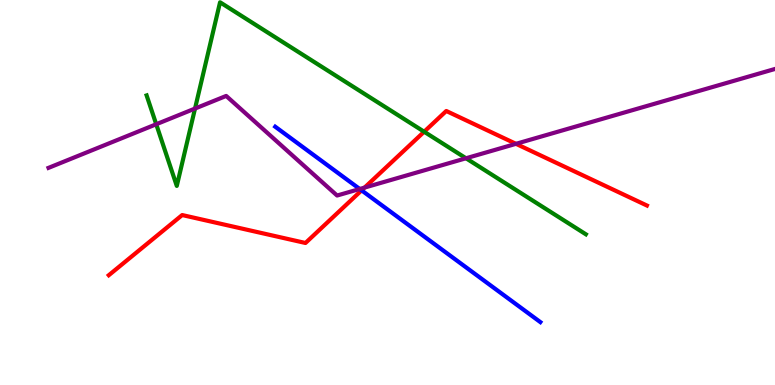[{'lines': ['blue', 'red'], 'intersections': [{'x': 4.67, 'y': 5.06}]}, {'lines': ['green', 'red'], 'intersections': [{'x': 5.47, 'y': 6.58}]}, {'lines': ['purple', 'red'], 'intersections': [{'x': 4.7, 'y': 5.13}, {'x': 6.66, 'y': 6.26}]}, {'lines': ['blue', 'green'], 'intersections': []}, {'lines': ['blue', 'purple'], 'intersections': [{'x': 4.64, 'y': 5.09}]}, {'lines': ['green', 'purple'], 'intersections': [{'x': 2.02, 'y': 6.77}, {'x': 2.52, 'y': 7.18}, {'x': 6.01, 'y': 5.89}]}]